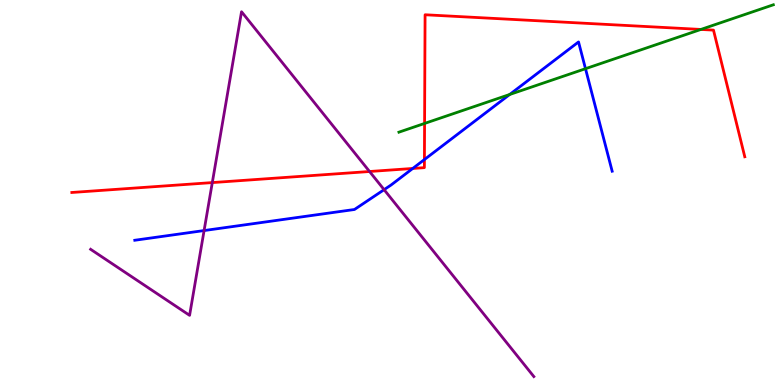[{'lines': ['blue', 'red'], 'intersections': [{'x': 5.33, 'y': 5.62}, {'x': 5.48, 'y': 5.86}]}, {'lines': ['green', 'red'], 'intersections': [{'x': 5.48, 'y': 6.79}, {'x': 9.04, 'y': 9.24}]}, {'lines': ['purple', 'red'], 'intersections': [{'x': 2.74, 'y': 5.26}, {'x': 4.77, 'y': 5.55}]}, {'lines': ['blue', 'green'], 'intersections': [{'x': 6.58, 'y': 7.55}, {'x': 7.55, 'y': 8.22}]}, {'lines': ['blue', 'purple'], 'intersections': [{'x': 2.63, 'y': 4.01}, {'x': 4.96, 'y': 5.07}]}, {'lines': ['green', 'purple'], 'intersections': []}]